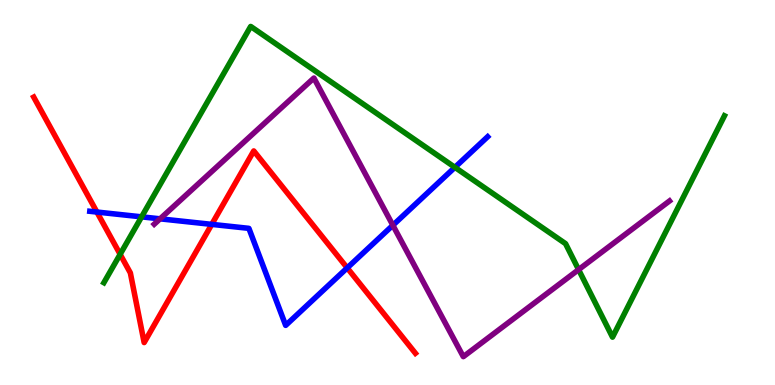[{'lines': ['blue', 'red'], 'intersections': [{'x': 1.25, 'y': 4.49}, {'x': 2.73, 'y': 4.17}, {'x': 4.48, 'y': 3.04}]}, {'lines': ['green', 'red'], 'intersections': [{'x': 1.55, 'y': 3.39}]}, {'lines': ['purple', 'red'], 'intersections': []}, {'lines': ['blue', 'green'], 'intersections': [{'x': 1.83, 'y': 4.37}, {'x': 5.87, 'y': 5.65}]}, {'lines': ['blue', 'purple'], 'intersections': [{'x': 2.07, 'y': 4.32}, {'x': 5.07, 'y': 4.15}]}, {'lines': ['green', 'purple'], 'intersections': [{'x': 7.47, 'y': 3.0}]}]